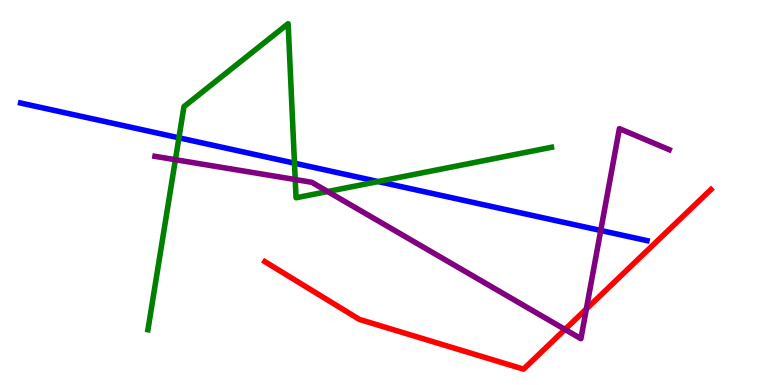[{'lines': ['blue', 'red'], 'intersections': []}, {'lines': ['green', 'red'], 'intersections': []}, {'lines': ['purple', 'red'], 'intersections': [{'x': 7.29, 'y': 1.44}, {'x': 7.57, 'y': 1.98}]}, {'lines': ['blue', 'green'], 'intersections': [{'x': 2.31, 'y': 6.42}, {'x': 3.8, 'y': 5.76}, {'x': 4.88, 'y': 5.28}]}, {'lines': ['blue', 'purple'], 'intersections': [{'x': 7.75, 'y': 4.01}]}, {'lines': ['green', 'purple'], 'intersections': [{'x': 2.26, 'y': 5.85}, {'x': 3.81, 'y': 5.34}, {'x': 4.23, 'y': 5.03}]}]